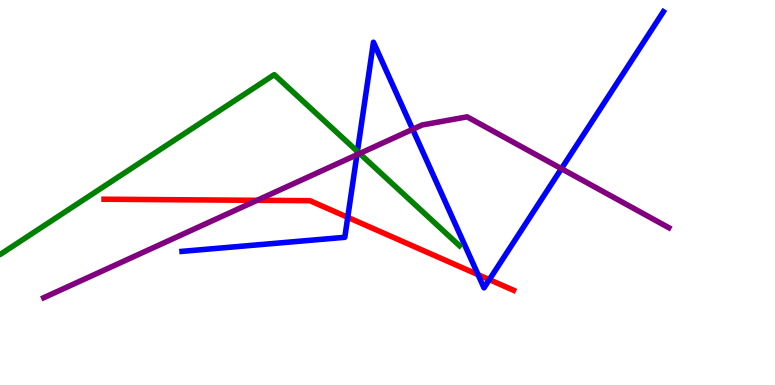[{'lines': ['blue', 'red'], 'intersections': [{'x': 4.49, 'y': 4.36}, {'x': 6.17, 'y': 2.87}, {'x': 6.31, 'y': 2.74}]}, {'lines': ['green', 'red'], 'intersections': []}, {'lines': ['purple', 'red'], 'intersections': [{'x': 3.32, 'y': 4.8}]}, {'lines': ['blue', 'green'], 'intersections': [{'x': 4.61, 'y': 6.07}]}, {'lines': ['blue', 'purple'], 'intersections': [{'x': 4.61, 'y': 5.98}, {'x': 5.32, 'y': 6.64}, {'x': 7.24, 'y': 5.62}]}, {'lines': ['green', 'purple'], 'intersections': [{'x': 4.64, 'y': 6.01}]}]